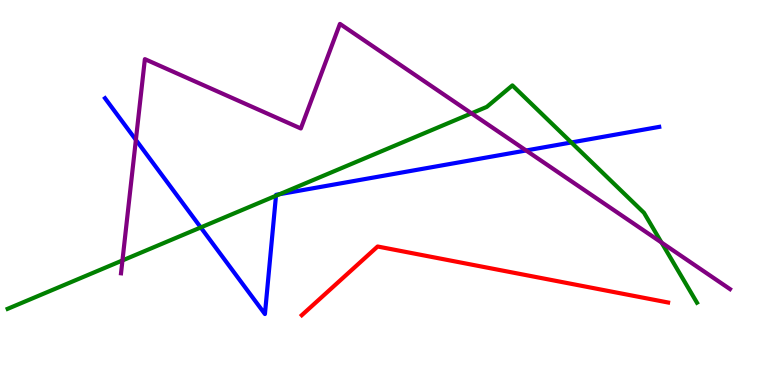[{'lines': ['blue', 'red'], 'intersections': []}, {'lines': ['green', 'red'], 'intersections': []}, {'lines': ['purple', 'red'], 'intersections': []}, {'lines': ['blue', 'green'], 'intersections': [{'x': 2.59, 'y': 4.09}, {'x': 3.56, 'y': 4.92}, {'x': 3.61, 'y': 4.96}, {'x': 7.37, 'y': 6.3}]}, {'lines': ['blue', 'purple'], 'intersections': [{'x': 1.75, 'y': 6.37}, {'x': 6.79, 'y': 6.09}]}, {'lines': ['green', 'purple'], 'intersections': [{'x': 1.58, 'y': 3.24}, {'x': 6.08, 'y': 7.06}, {'x': 8.54, 'y': 3.7}]}]